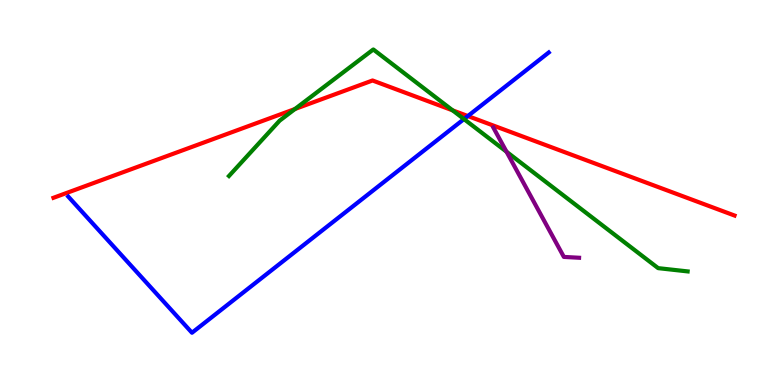[{'lines': ['blue', 'red'], 'intersections': [{'x': 6.04, 'y': 6.99}]}, {'lines': ['green', 'red'], 'intersections': [{'x': 3.81, 'y': 7.17}, {'x': 5.84, 'y': 7.13}]}, {'lines': ['purple', 'red'], 'intersections': []}, {'lines': ['blue', 'green'], 'intersections': [{'x': 5.99, 'y': 6.91}]}, {'lines': ['blue', 'purple'], 'intersections': []}, {'lines': ['green', 'purple'], 'intersections': [{'x': 6.54, 'y': 6.06}]}]